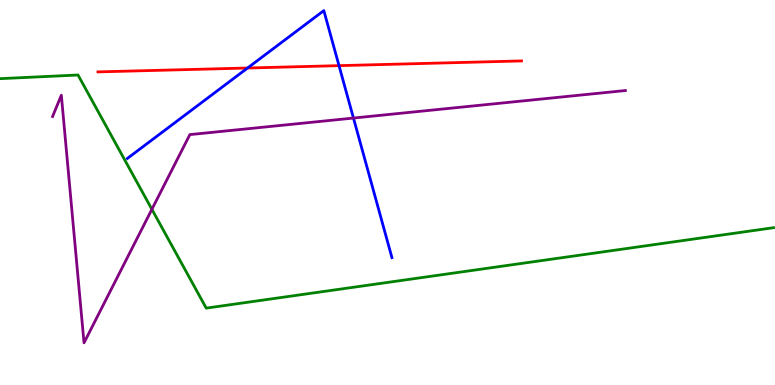[{'lines': ['blue', 'red'], 'intersections': [{'x': 3.19, 'y': 8.23}, {'x': 4.37, 'y': 8.29}]}, {'lines': ['green', 'red'], 'intersections': []}, {'lines': ['purple', 'red'], 'intersections': []}, {'lines': ['blue', 'green'], 'intersections': []}, {'lines': ['blue', 'purple'], 'intersections': [{'x': 4.56, 'y': 6.93}]}, {'lines': ['green', 'purple'], 'intersections': [{'x': 1.96, 'y': 4.56}]}]